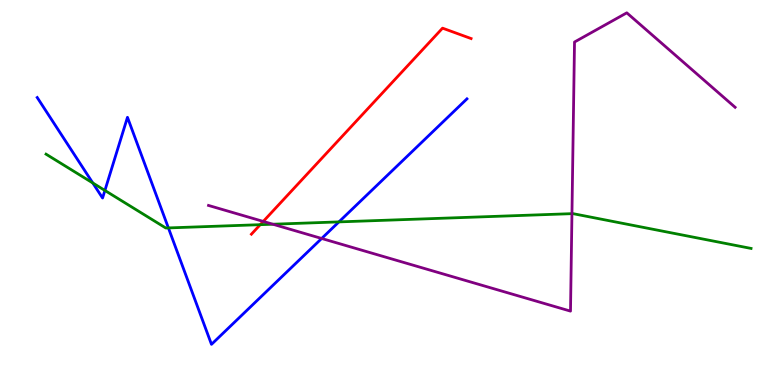[{'lines': ['blue', 'red'], 'intersections': []}, {'lines': ['green', 'red'], 'intersections': [{'x': 3.36, 'y': 4.16}]}, {'lines': ['purple', 'red'], 'intersections': [{'x': 3.4, 'y': 4.25}]}, {'lines': ['blue', 'green'], 'intersections': [{'x': 1.2, 'y': 5.25}, {'x': 1.35, 'y': 5.05}, {'x': 2.17, 'y': 4.08}, {'x': 4.37, 'y': 4.24}]}, {'lines': ['blue', 'purple'], 'intersections': [{'x': 4.15, 'y': 3.81}]}, {'lines': ['green', 'purple'], 'intersections': [{'x': 3.52, 'y': 4.18}, {'x': 7.38, 'y': 4.45}]}]